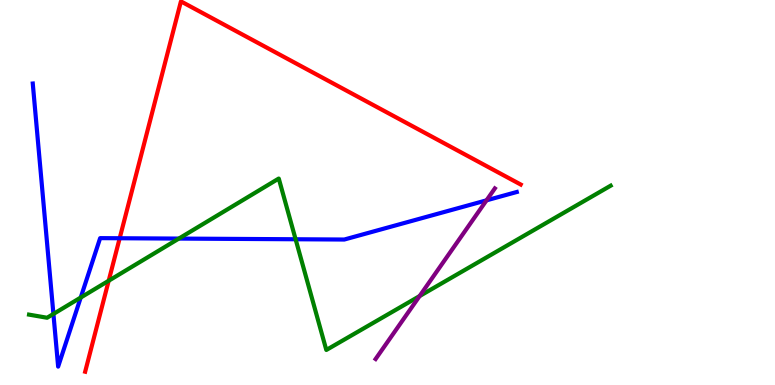[{'lines': ['blue', 'red'], 'intersections': [{'x': 1.54, 'y': 3.81}]}, {'lines': ['green', 'red'], 'intersections': [{'x': 1.4, 'y': 2.71}]}, {'lines': ['purple', 'red'], 'intersections': []}, {'lines': ['blue', 'green'], 'intersections': [{'x': 0.689, 'y': 1.85}, {'x': 1.04, 'y': 2.27}, {'x': 2.31, 'y': 3.8}, {'x': 3.81, 'y': 3.79}]}, {'lines': ['blue', 'purple'], 'intersections': [{'x': 6.28, 'y': 4.8}]}, {'lines': ['green', 'purple'], 'intersections': [{'x': 5.41, 'y': 2.31}]}]